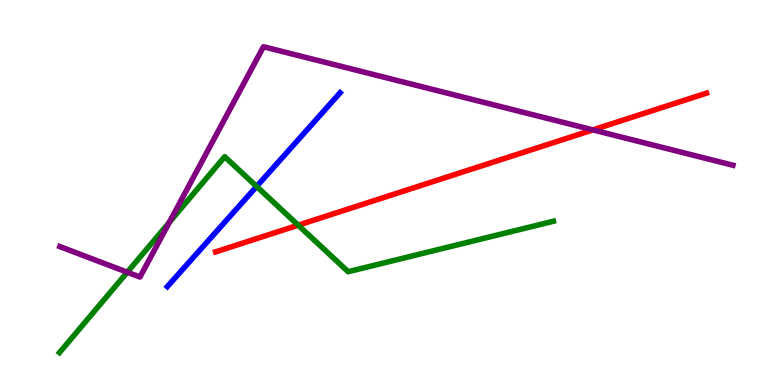[{'lines': ['blue', 'red'], 'intersections': []}, {'lines': ['green', 'red'], 'intersections': [{'x': 3.85, 'y': 4.15}]}, {'lines': ['purple', 'red'], 'intersections': [{'x': 7.65, 'y': 6.63}]}, {'lines': ['blue', 'green'], 'intersections': [{'x': 3.31, 'y': 5.16}]}, {'lines': ['blue', 'purple'], 'intersections': []}, {'lines': ['green', 'purple'], 'intersections': [{'x': 1.64, 'y': 2.93}, {'x': 2.18, 'y': 4.22}]}]